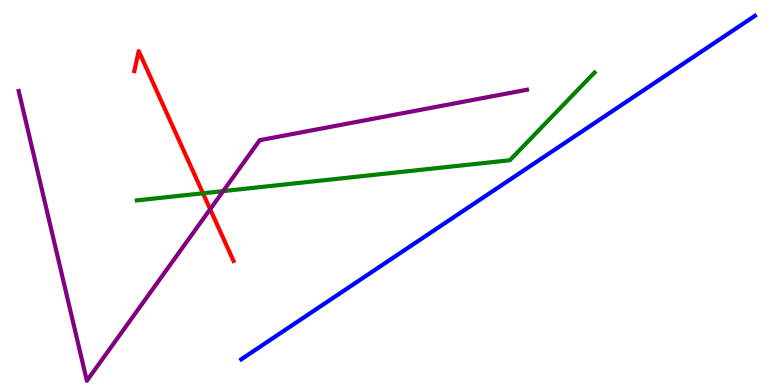[{'lines': ['blue', 'red'], 'intersections': []}, {'lines': ['green', 'red'], 'intersections': [{'x': 2.62, 'y': 4.98}]}, {'lines': ['purple', 'red'], 'intersections': [{'x': 2.71, 'y': 4.57}]}, {'lines': ['blue', 'green'], 'intersections': []}, {'lines': ['blue', 'purple'], 'intersections': []}, {'lines': ['green', 'purple'], 'intersections': [{'x': 2.88, 'y': 5.04}]}]